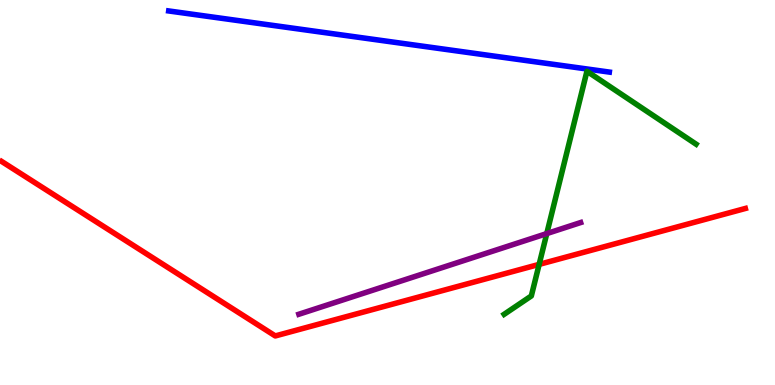[{'lines': ['blue', 'red'], 'intersections': []}, {'lines': ['green', 'red'], 'intersections': [{'x': 6.96, 'y': 3.13}]}, {'lines': ['purple', 'red'], 'intersections': []}, {'lines': ['blue', 'green'], 'intersections': []}, {'lines': ['blue', 'purple'], 'intersections': []}, {'lines': ['green', 'purple'], 'intersections': [{'x': 7.06, 'y': 3.93}]}]